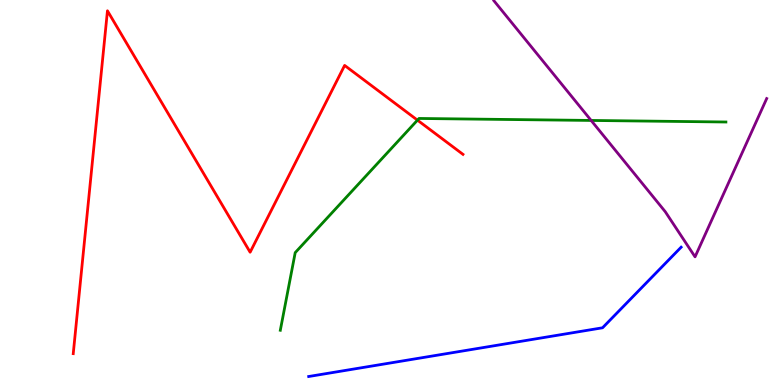[{'lines': ['blue', 'red'], 'intersections': []}, {'lines': ['green', 'red'], 'intersections': [{'x': 5.39, 'y': 6.88}]}, {'lines': ['purple', 'red'], 'intersections': []}, {'lines': ['blue', 'green'], 'intersections': []}, {'lines': ['blue', 'purple'], 'intersections': []}, {'lines': ['green', 'purple'], 'intersections': [{'x': 7.63, 'y': 6.87}]}]